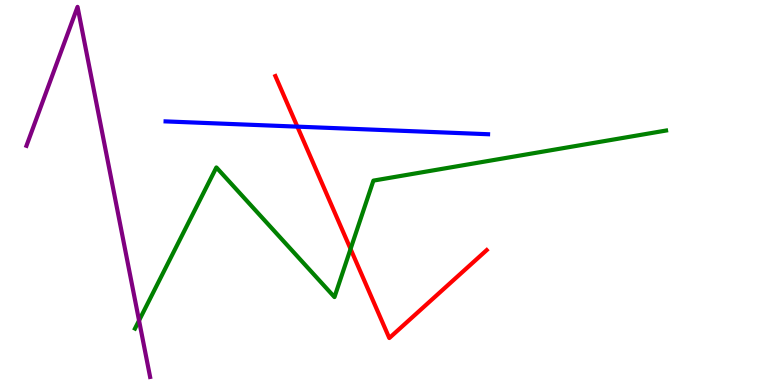[{'lines': ['blue', 'red'], 'intersections': [{'x': 3.84, 'y': 6.71}]}, {'lines': ['green', 'red'], 'intersections': [{'x': 4.52, 'y': 3.53}]}, {'lines': ['purple', 'red'], 'intersections': []}, {'lines': ['blue', 'green'], 'intersections': []}, {'lines': ['blue', 'purple'], 'intersections': []}, {'lines': ['green', 'purple'], 'intersections': [{'x': 1.79, 'y': 1.67}]}]